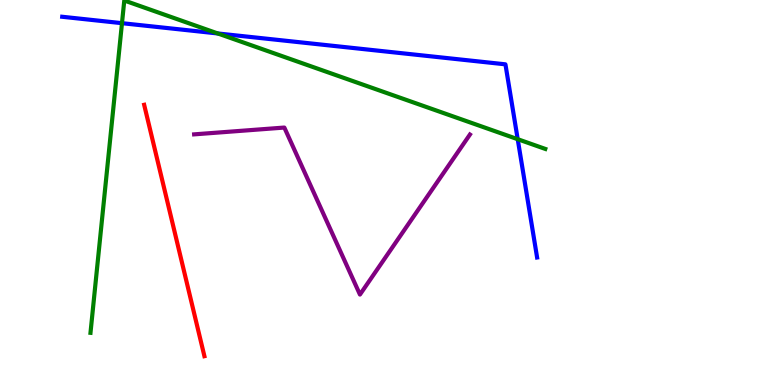[{'lines': ['blue', 'red'], 'intersections': []}, {'lines': ['green', 'red'], 'intersections': []}, {'lines': ['purple', 'red'], 'intersections': []}, {'lines': ['blue', 'green'], 'intersections': [{'x': 1.57, 'y': 9.4}, {'x': 2.81, 'y': 9.13}, {'x': 6.68, 'y': 6.38}]}, {'lines': ['blue', 'purple'], 'intersections': []}, {'lines': ['green', 'purple'], 'intersections': []}]